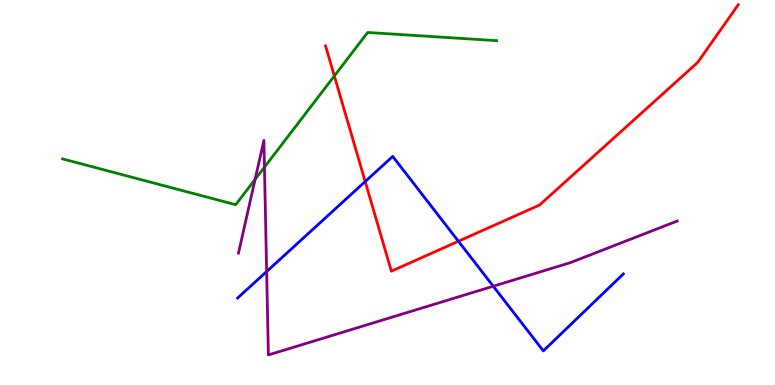[{'lines': ['blue', 'red'], 'intersections': [{'x': 4.71, 'y': 5.28}, {'x': 5.92, 'y': 3.73}]}, {'lines': ['green', 'red'], 'intersections': [{'x': 4.31, 'y': 8.03}]}, {'lines': ['purple', 'red'], 'intersections': []}, {'lines': ['blue', 'green'], 'intersections': []}, {'lines': ['blue', 'purple'], 'intersections': [{'x': 3.44, 'y': 2.95}, {'x': 6.36, 'y': 2.57}]}, {'lines': ['green', 'purple'], 'intersections': [{'x': 3.29, 'y': 5.34}, {'x': 3.41, 'y': 5.66}]}]